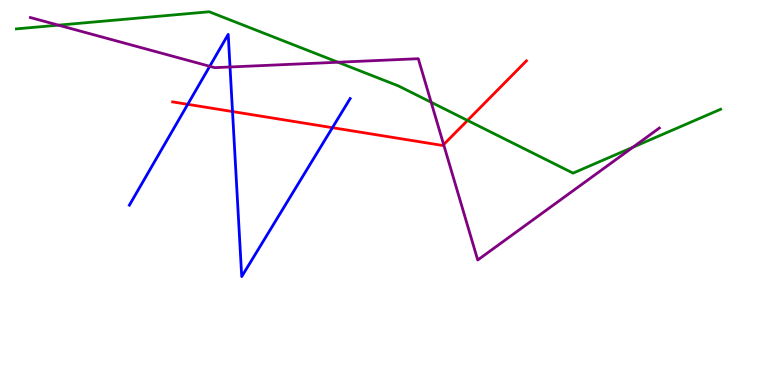[{'lines': ['blue', 'red'], 'intersections': [{'x': 2.42, 'y': 7.29}, {'x': 3.0, 'y': 7.1}, {'x': 4.29, 'y': 6.68}]}, {'lines': ['green', 'red'], 'intersections': [{'x': 6.03, 'y': 6.87}]}, {'lines': ['purple', 'red'], 'intersections': [{'x': 5.72, 'y': 6.24}]}, {'lines': ['blue', 'green'], 'intersections': []}, {'lines': ['blue', 'purple'], 'intersections': [{'x': 2.71, 'y': 8.28}, {'x': 2.97, 'y': 8.26}]}, {'lines': ['green', 'purple'], 'intersections': [{'x': 0.754, 'y': 9.35}, {'x': 4.36, 'y': 8.38}, {'x': 5.56, 'y': 7.34}, {'x': 8.17, 'y': 6.18}]}]